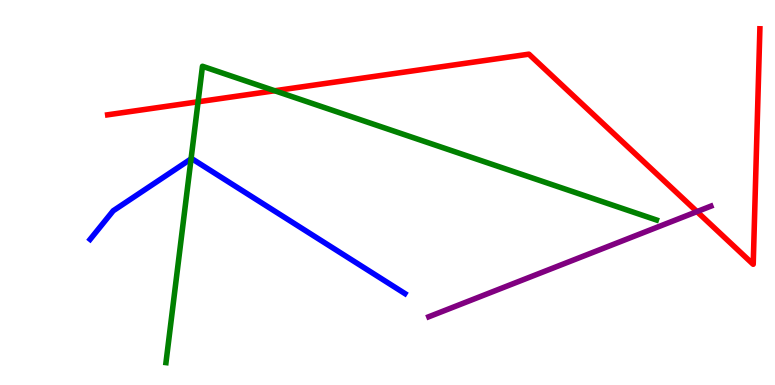[{'lines': ['blue', 'red'], 'intersections': []}, {'lines': ['green', 'red'], 'intersections': [{'x': 2.56, 'y': 7.36}, {'x': 3.55, 'y': 7.64}]}, {'lines': ['purple', 'red'], 'intersections': [{'x': 8.99, 'y': 4.5}]}, {'lines': ['blue', 'green'], 'intersections': [{'x': 2.47, 'y': 5.87}]}, {'lines': ['blue', 'purple'], 'intersections': []}, {'lines': ['green', 'purple'], 'intersections': []}]